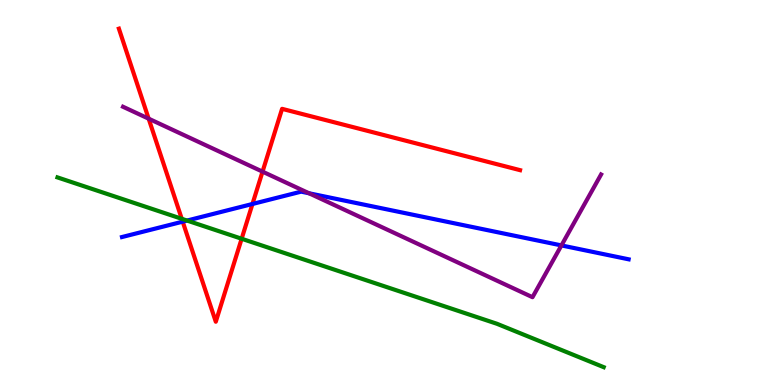[{'lines': ['blue', 'red'], 'intersections': [{'x': 2.36, 'y': 4.24}, {'x': 3.26, 'y': 4.7}]}, {'lines': ['green', 'red'], 'intersections': [{'x': 2.35, 'y': 4.32}, {'x': 3.12, 'y': 3.8}]}, {'lines': ['purple', 'red'], 'intersections': [{'x': 1.92, 'y': 6.92}, {'x': 3.39, 'y': 5.54}]}, {'lines': ['blue', 'green'], 'intersections': [{'x': 2.41, 'y': 4.27}]}, {'lines': ['blue', 'purple'], 'intersections': [{'x': 3.99, 'y': 4.98}, {'x': 7.24, 'y': 3.63}]}, {'lines': ['green', 'purple'], 'intersections': []}]